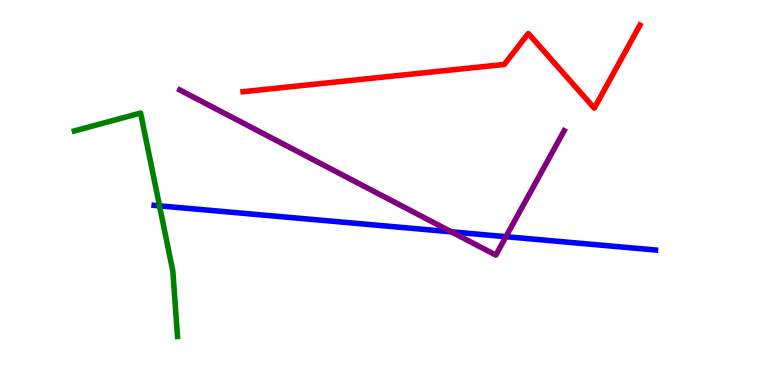[{'lines': ['blue', 'red'], 'intersections': []}, {'lines': ['green', 'red'], 'intersections': []}, {'lines': ['purple', 'red'], 'intersections': []}, {'lines': ['blue', 'green'], 'intersections': [{'x': 2.06, 'y': 4.65}]}, {'lines': ['blue', 'purple'], 'intersections': [{'x': 5.82, 'y': 3.98}, {'x': 6.53, 'y': 3.85}]}, {'lines': ['green', 'purple'], 'intersections': []}]